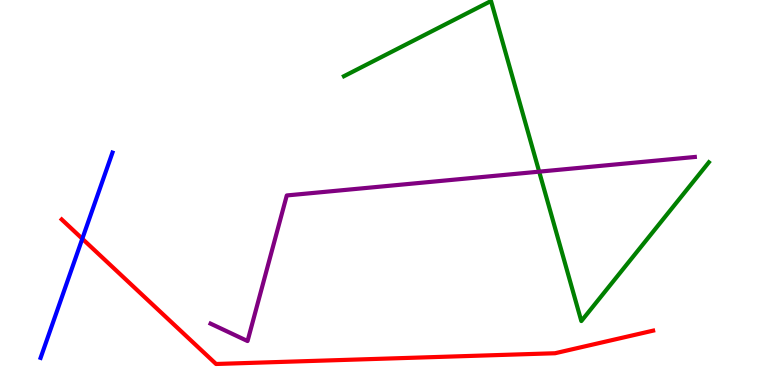[{'lines': ['blue', 'red'], 'intersections': [{'x': 1.06, 'y': 3.8}]}, {'lines': ['green', 'red'], 'intersections': []}, {'lines': ['purple', 'red'], 'intersections': []}, {'lines': ['blue', 'green'], 'intersections': []}, {'lines': ['blue', 'purple'], 'intersections': []}, {'lines': ['green', 'purple'], 'intersections': [{'x': 6.96, 'y': 5.54}]}]